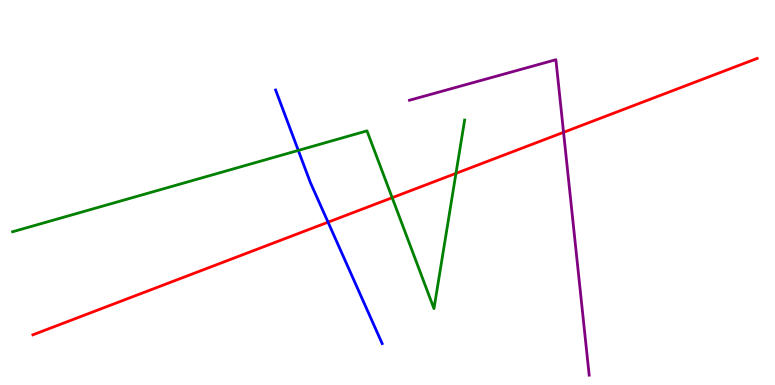[{'lines': ['blue', 'red'], 'intersections': [{'x': 4.23, 'y': 4.23}]}, {'lines': ['green', 'red'], 'intersections': [{'x': 5.06, 'y': 4.86}, {'x': 5.88, 'y': 5.5}]}, {'lines': ['purple', 'red'], 'intersections': [{'x': 7.27, 'y': 6.56}]}, {'lines': ['blue', 'green'], 'intersections': [{'x': 3.85, 'y': 6.09}]}, {'lines': ['blue', 'purple'], 'intersections': []}, {'lines': ['green', 'purple'], 'intersections': []}]